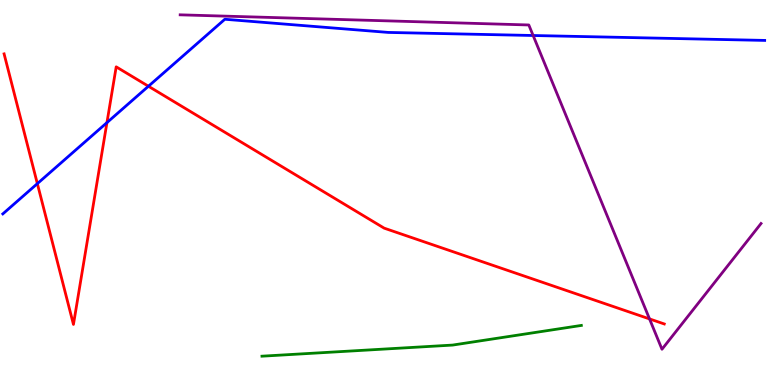[{'lines': ['blue', 'red'], 'intersections': [{'x': 0.482, 'y': 5.23}, {'x': 1.38, 'y': 6.82}, {'x': 1.92, 'y': 7.76}]}, {'lines': ['green', 'red'], 'intersections': []}, {'lines': ['purple', 'red'], 'intersections': [{'x': 8.38, 'y': 1.72}]}, {'lines': ['blue', 'green'], 'intersections': []}, {'lines': ['blue', 'purple'], 'intersections': [{'x': 6.88, 'y': 9.08}]}, {'lines': ['green', 'purple'], 'intersections': []}]